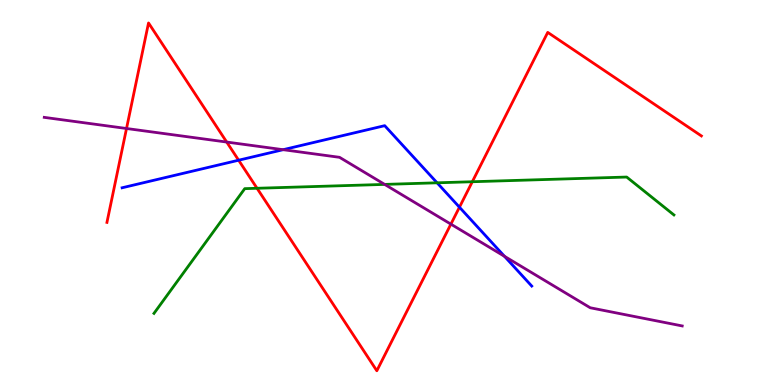[{'lines': ['blue', 'red'], 'intersections': [{'x': 3.08, 'y': 5.84}, {'x': 5.93, 'y': 4.62}]}, {'lines': ['green', 'red'], 'intersections': [{'x': 3.32, 'y': 5.11}, {'x': 6.09, 'y': 5.28}]}, {'lines': ['purple', 'red'], 'intersections': [{'x': 1.63, 'y': 6.66}, {'x': 2.93, 'y': 6.31}, {'x': 5.82, 'y': 4.18}]}, {'lines': ['blue', 'green'], 'intersections': [{'x': 5.64, 'y': 5.25}]}, {'lines': ['blue', 'purple'], 'intersections': [{'x': 3.65, 'y': 6.11}, {'x': 6.51, 'y': 3.34}]}, {'lines': ['green', 'purple'], 'intersections': [{'x': 4.96, 'y': 5.21}]}]